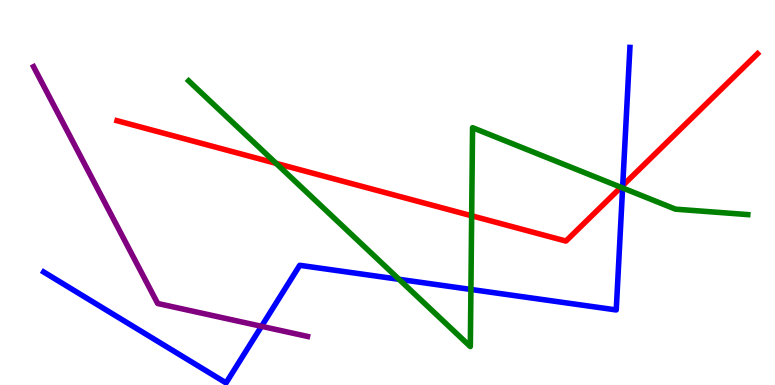[{'lines': ['blue', 'red'], 'intersections': [{'x': 8.04, 'y': 5.18}]}, {'lines': ['green', 'red'], 'intersections': [{'x': 3.56, 'y': 5.76}, {'x': 6.09, 'y': 4.4}, {'x': 8.01, 'y': 5.14}]}, {'lines': ['purple', 'red'], 'intersections': []}, {'lines': ['blue', 'green'], 'intersections': [{'x': 5.15, 'y': 2.75}, {'x': 6.08, 'y': 2.48}, {'x': 8.03, 'y': 5.12}]}, {'lines': ['blue', 'purple'], 'intersections': [{'x': 3.37, 'y': 1.52}]}, {'lines': ['green', 'purple'], 'intersections': []}]